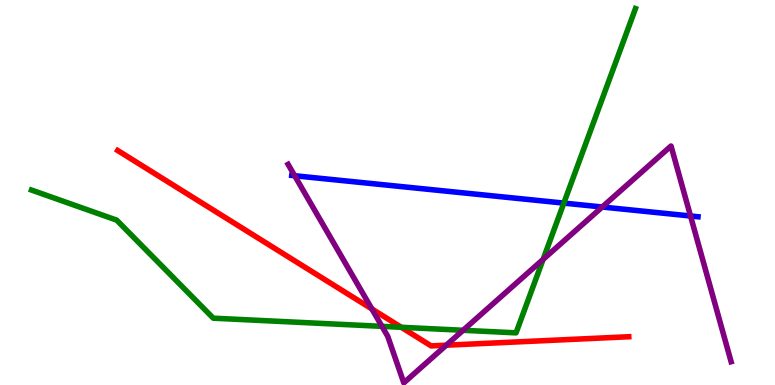[{'lines': ['blue', 'red'], 'intersections': []}, {'lines': ['green', 'red'], 'intersections': [{'x': 5.18, 'y': 1.5}]}, {'lines': ['purple', 'red'], 'intersections': [{'x': 4.8, 'y': 1.98}, {'x': 5.76, 'y': 1.03}]}, {'lines': ['blue', 'green'], 'intersections': [{'x': 7.28, 'y': 4.72}]}, {'lines': ['blue', 'purple'], 'intersections': [{'x': 3.8, 'y': 5.44}, {'x': 7.77, 'y': 4.62}, {'x': 8.91, 'y': 4.39}]}, {'lines': ['green', 'purple'], 'intersections': [{'x': 4.93, 'y': 1.52}, {'x': 5.98, 'y': 1.42}, {'x': 7.01, 'y': 3.26}]}]